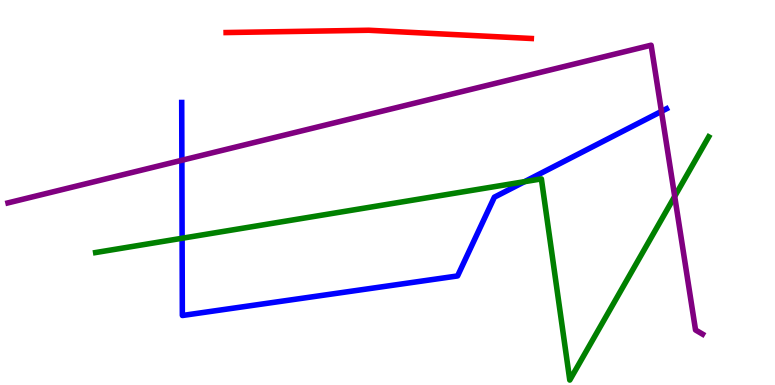[{'lines': ['blue', 'red'], 'intersections': []}, {'lines': ['green', 'red'], 'intersections': []}, {'lines': ['purple', 'red'], 'intersections': []}, {'lines': ['blue', 'green'], 'intersections': [{'x': 2.35, 'y': 3.81}, {'x': 6.77, 'y': 5.28}]}, {'lines': ['blue', 'purple'], 'intersections': [{'x': 2.35, 'y': 5.84}, {'x': 8.53, 'y': 7.11}]}, {'lines': ['green', 'purple'], 'intersections': [{'x': 8.71, 'y': 4.9}]}]